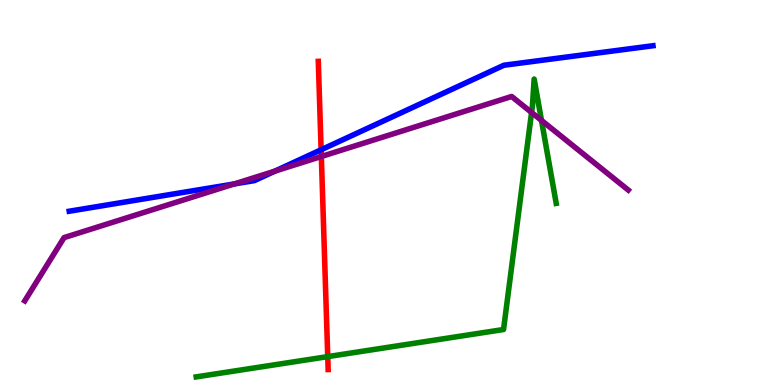[{'lines': ['blue', 'red'], 'intersections': [{'x': 4.14, 'y': 6.11}]}, {'lines': ['green', 'red'], 'intersections': [{'x': 4.23, 'y': 0.737}]}, {'lines': ['purple', 'red'], 'intersections': [{'x': 4.15, 'y': 5.94}]}, {'lines': ['blue', 'green'], 'intersections': []}, {'lines': ['blue', 'purple'], 'intersections': [{'x': 3.02, 'y': 5.22}, {'x': 3.55, 'y': 5.56}]}, {'lines': ['green', 'purple'], 'intersections': [{'x': 6.86, 'y': 7.08}, {'x': 6.99, 'y': 6.87}]}]